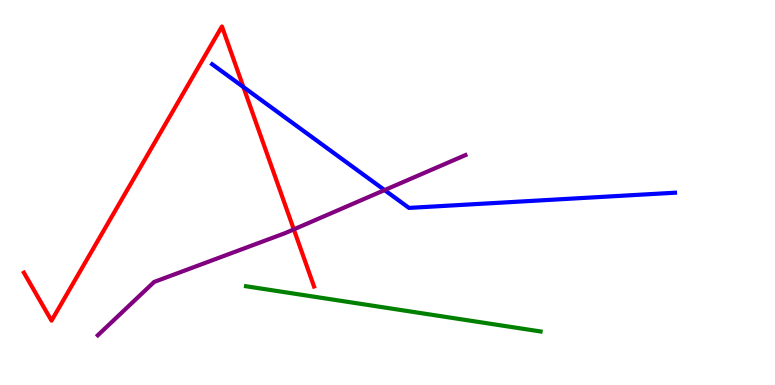[{'lines': ['blue', 'red'], 'intersections': [{'x': 3.14, 'y': 7.74}]}, {'lines': ['green', 'red'], 'intersections': []}, {'lines': ['purple', 'red'], 'intersections': [{'x': 3.79, 'y': 4.04}]}, {'lines': ['blue', 'green'], 'intersections': []}, {'lines': ['blue', 'purple'], 'intersections': [{'x': 4.96, 'y': 5.06}]}, {'lines': ['green', 'purple'], 'intersections': []}]